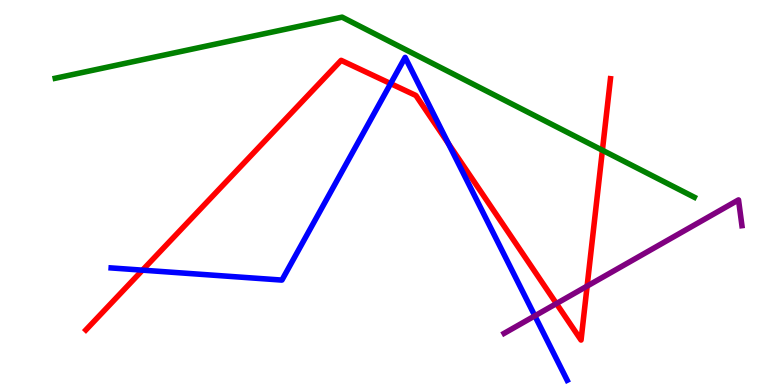[{'lines': ['blue', 'red'], 'intersections': [{'x': 1.84, 'y': 2.98}, {'x': 5.04, 'y': 7.83}, {'x': 5.79, 'y': 6.27}]}, {'lines': ['green', 'red'], 'intersections': [{'x': 7.77, 'y': 6.1}]}, {'lines': ['purple', 'red'], 'intersections': [{'x': 7.18, 'y': 2.11}, {'x': 7.58, 'y': 2.57}]}, {'lines': ['blue', 'green'], 'intersections': []}, {'lines': ['blue', 'purple'], 'intersections': [{'x': 6.9, 'y': 1.8}]}, {'lines': ['green', 'purple'], 'intersections': []}]